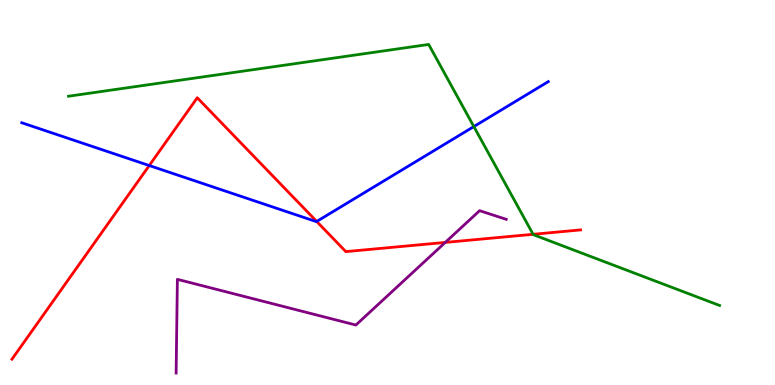[{'lines': ['blue', 'red'], 'intersections': [{'x': 1.93, 'y': 5.7}, {'x': 4.09, 'y': 4.25}]}, {'lines': ['green', 'red'], 'intersections': [{'x': 6.88, 'y': 3.91}]}, {'lines': ['purple', 'red'], 'intersections': [{'x': 5.75, 'y': 3.7}]}, {'lines': ['blue', 'green'], 'intersections': [{'x': 6.11, 'y': 6.71}]}, {'lines': ['blue', 'purple'], 'intersections': []}, {'lines': ['green', 'purple'], 'intersections': []}]